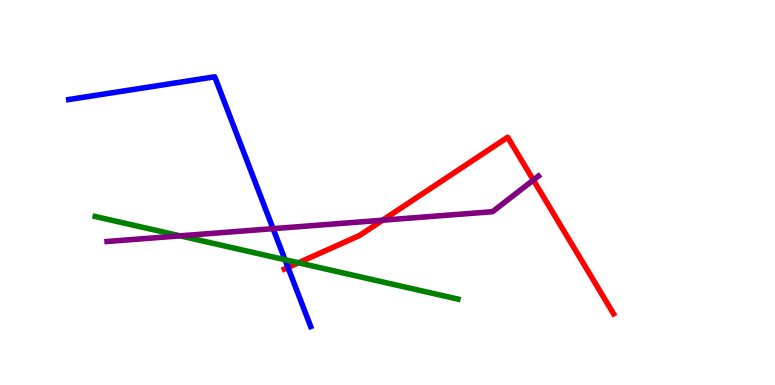[{'lines': ['blue', 'red'], 'intersections': [{'x': 3.72, 'y': 3.05}]}, {'lines': ['green', 'red'], 'intersections': [{'x': 3.85, 'y': 3.17}]}, {'lines': ['purple', 'red'], 'intersections': [{'x': 4.94, 'y': 4.28}, {'x': 6.88, 'y': 5.32}]}, {'lines': ['blue', 'green'], 'intersections': [{'x': 3.68, 'y': 3.25}]}, {'lines': ['blue', 'purple'], 'intersections': [{'x': 3.52, 'y': 4.06}]}, {'lines': ['green', 'purple'], 'intersections': [{'x': 2.32, 'y': 3.87}]}]